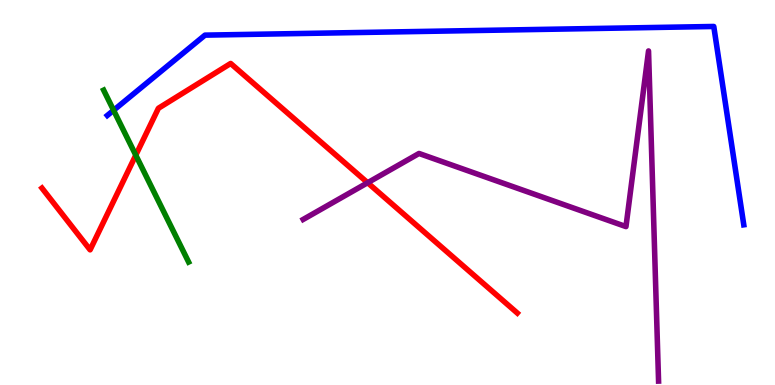[{'lines': ['blue', 'red'], 'intersections': []}, {'lines': ['green', 'red'], 'intersections': [{'x': 1.75, 'y': 5.97}]}, {'lines': ['purple', 'red'], 'intersections': [{'x': 4.74, 'y': 5.25}]}, {'lines': ['blue', 'green'], 'intersections': [{'x': 1.47, 'y': 7.14}]}, {'lines': ['blue', 'purple'], 'intersections': []}, {'lines': ['green', 'purple'], 'intersections': []}]